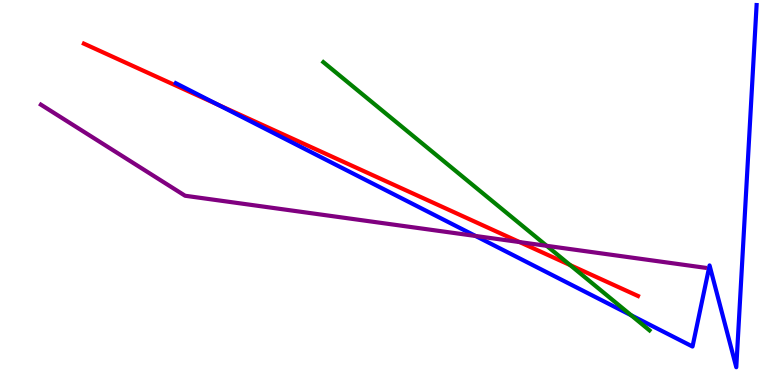[{'lines': ['blue', 'red'], 'intersections': [{'x': 2.81, 'y': 7.28}]}, {'lines': ['green', 'red'], 'intersections': [{'x': 7.36, 'y': 3.11}]}, {'lines': ['purple', 'red'], 'intersections': [{'x': 6.7, 'y': 3.71}]}, {'lines': ['blue', 'green'], 'intersections': [{'x': 8.14, 'y': 1.81}]}, {'lines': ['blue', 'purple'], 'intersections': [{'x': 6.14, 'y': 3.87}]}, {'lines': ['green', 'purple'], 'intersections': [{'x': 7.05, 'y': 3.61}]}]